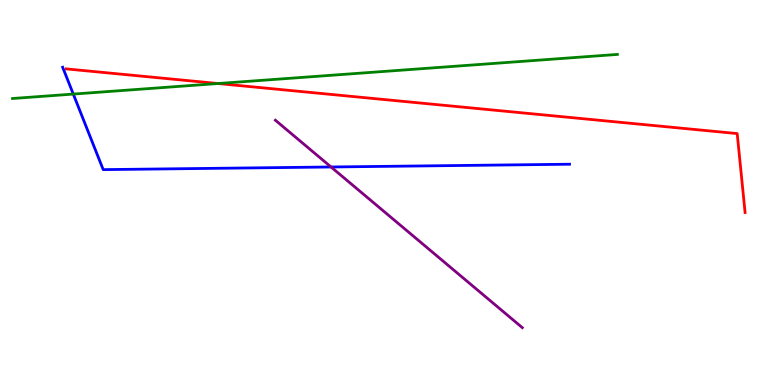[{'lines': ['blue', 'red'], 'intersections': []}, {'lines': ['green', 'red'], 'intersections': [{'x': 2.81, 'y': 7.83}]}, {'lines': ['purple', 'red'], 'intersections': []}, {'lines': ['blue', 'green'], 'intersections': [{'x': 0.946, 'y': 7.56}]}, {'lines': ['blue', 'purple'], 'intersections': [{'x': 4.27, 'y': 5.66}]}, {'lines': ['green', 'purple'], 'intersections': []}]